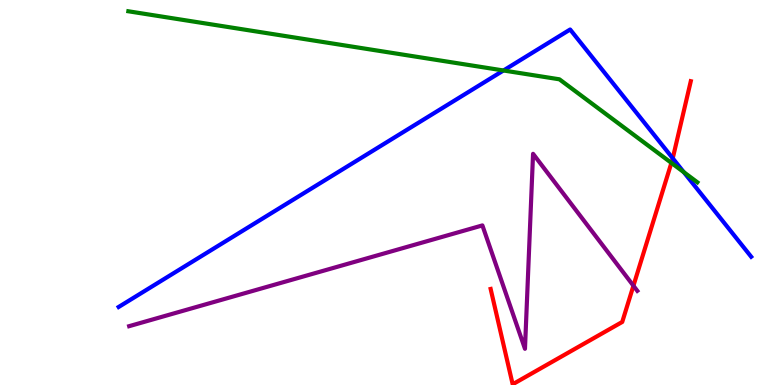[{'lines': ['blue', 'red'], 'intersections': [{'x': 8.68, 'y': 5.89}]}, {'lines': ['green', 'red'], 'intersections': [{'x': 8.66, 'y': 5.77}]}, {'lines': ['purple', 'red'], 'intersections': [{'x': 8.17, 'y': 2.58}]}, {'lines': ['blue', 'green'], 'intersections': [{'x': 6.5, 'y': 8.17}, {'x': 8.82, 'y': 5.53}]}, {'lines': ['blue', 'purple'], 'intersections': []}, {'lines': ['green', 'purple'], 'intersections': []}]